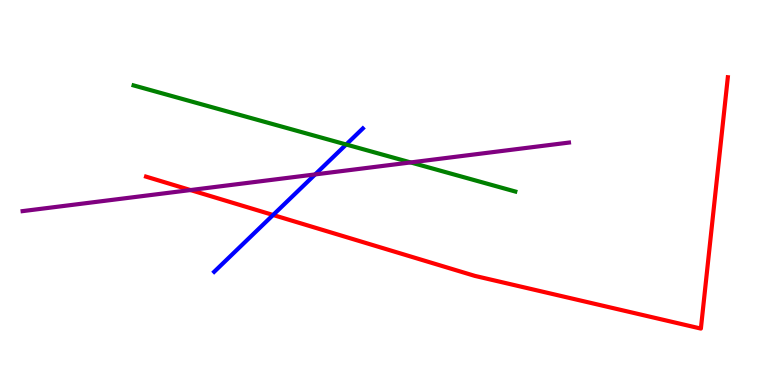[{'lines': ['blue', 'red'], 'intersections': [{'x': 3.52, 'y': 4.42}]}, {'lines': ['green', 'red'], 'intersections': []}, {'lines': ['purple', 'red'], 'intersections': [{'x': 2.46, 'y': 5.06}]}, {'lines': ['blue', 'green'], 'intersections': [{'x': 4.47, 'y': 6.25}]}, {'lines': ['blue', 'purple'], 'intersections': [{'x': 4.07, 'y': 5.47}]}, {'lines': ['green', 'purple'], 'intersections': [{'x': 5.3, 'y': 5.78}]}]